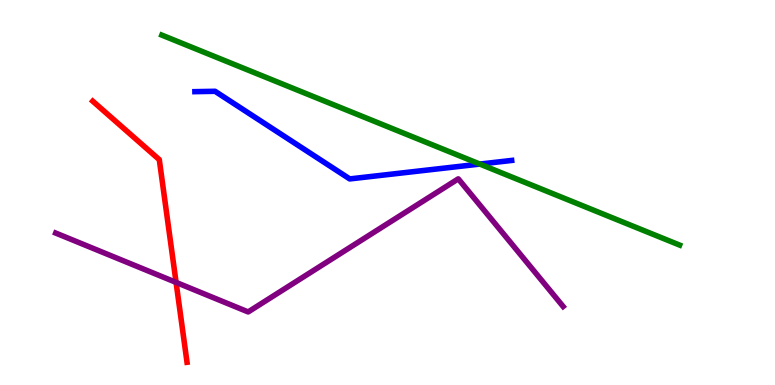[{'lines': ['blue', 'red'], 'intersections': []}, {'lines': ['green', 'red'], 'intersections': []}, {'lines': ['purple', 'red'], 'intersections': [{'x': 2.27, 'y': 2.67}]}, {'lines': ['blue', 'green'], 'intersections': [{'x': 6.19, 'y': 5.74}]}, {'lines': ['blue', 'purple'], 'intersections': []}, {'lines': ['green', 'purple'], 'intersections': []}]